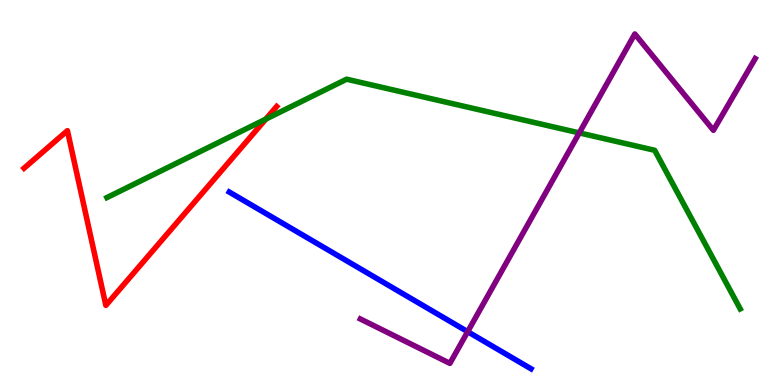[{'lines': ['blue', 'red'], 'intersections': []}, {'lines': ['green', 'red'], 'intersections': [{'x': 3.43, 'y': 6.91}]}, {'lines': ['purple', 'red'], 'intersections': []}, {'lines': ['blue', 'green'], 'intersections': []}, {'lines': ['blue', 'purple'], 'intersections': [{'x': 6.03, 'y': 1.38}]}, {'lines': ['green', 'purple'], 'intersections': [{'x': 7.47, 'y': 6.55}]}]